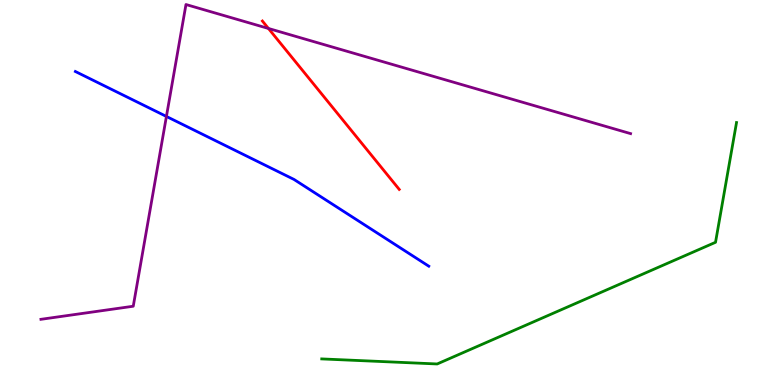[{'lines': ['blue', 'red'], 'intersections': []}, {'lines': ['green', 'red'], 'intersections': []}, {'lines': ['purple', 'red'], 'intersections': [{'x': 3.46, 'y': 9.26}]}, {'lines': ['blue', 'green'], 'intersections': []}, {'lines': ['blue', 'purple'], 'intersections': [{'x': 2.15, 'y': 6.98}]}, {'lines': ['green', 'purple'], 'intersections': []}]